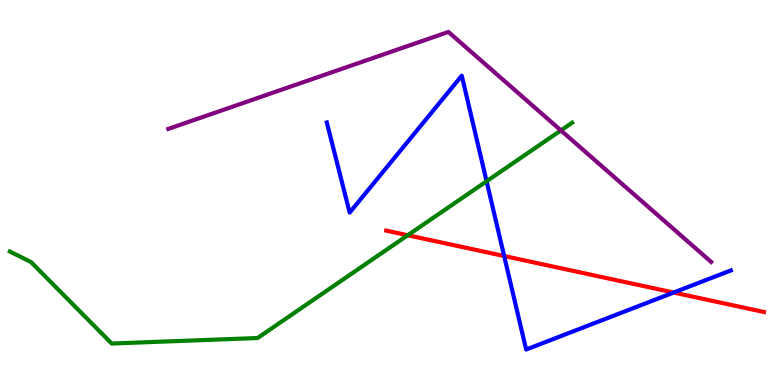[{'lines': ['blue', 'red'], 'intersections': [{'x': 6.51, 'y': 3.35}, {'x': 8.69, 'y': 2.4}]}, {'lines': ['green', 'red'], 'intersections': [{'x': 5.26, 'y': 3.89}]}, {'lines': ['purple', 'red'], 'intersections': []}, {'lines': ['blue', 'green'], 'intersections': [{'x': 6.28, 'y': 5.29}]}, {'lines': ['blue', 'purple'], 'intersections': []}, {'lines': ['green', 'purple'], 'intersections': [{'x': 7.24, 'y': 6.61}]}]